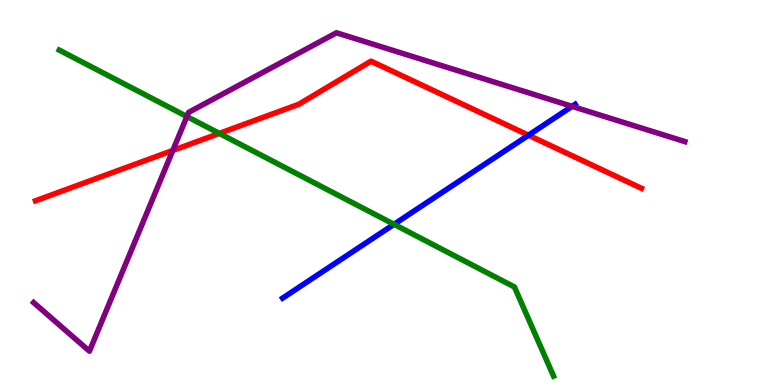[{'lines': ['blue', 'red'], 'intersections': [{'x': 6.82, 'y': 6.49}]}, {'lines': ['green', 'red'], 'intersections': [{'x': 2.83, 'y': 6.54}]}, {'lines': ['purple', 'red'], 'intersections': [{'x': 2.23, 'y': 6.09}]}, {'lines': ['blue', 'green'], 'intersections': [{'x': 5.08, 'y': 4.17}]}, {'lines': ['blue', 'purple'], 'intersections': [{'x': 7.38, 'y': 7.24}]}, {'lines': ['green', 'purple'], 'intersections': [{'x': 2.41, 'y': 6.97}]}]